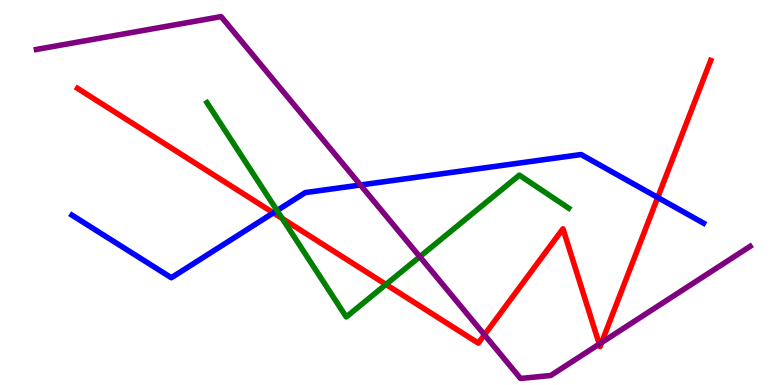[{'lines': ['blue', 'red'], 'intersections': [{'x': 3.53, 'y': 4.47}, {'x': 8.49, 'y': 4.87}]}, {'lines': ['green', 'red'], 'intersections': [{'x': 3.64, 'y': 4.32}, {'x': 4.98, 'y': 2.61}]}, {'lines': ['purple', 'red'], 'intersections': [{'x': 6.25, 'y': 1.3}, {'x': 7.73, 'y': 1.06}, {'x': 7.76, 'y': 1.1}]}, {'lines': ['blue', 'green'], 'intersections': [{'x': 3.58, 'y': 4.53}]}, {'lines': ['blue', 'purple'], 'intersections': [{'x': 4.65, 'y': 5.2}]}, {'lines': ['green', 'purple'], 'intersections': [{'x': 5.42, 'y': 3.33}]}]